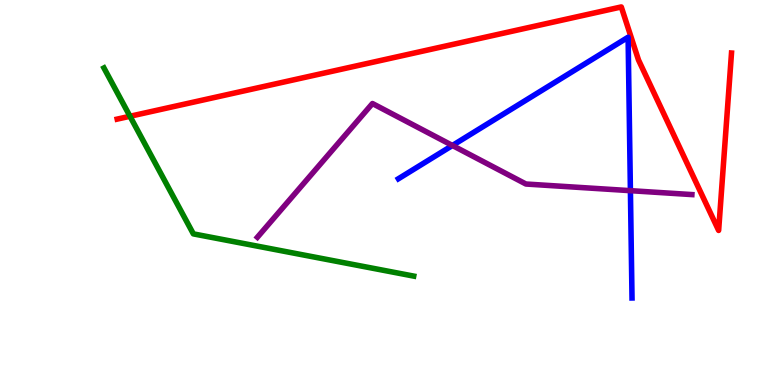[{'lines': ['blue', 'red'], 'intersections': []}, {'lines': ['green', 'red'], 'intersections': [{'x': 1.68, 'y': 6.98}]}, {'lines': ['purple', 'red'], 'intersections': []}, {'lines': ['blue', 'green'], 'intersections': []}, {'lines': ['blue', 'purple'], 'intersections': [{'x': 5.84, 'y': 6.22}, {'x': 8.13, 'y': 5.05}]}, {'lines': ['green', 'purple'], 'intersections': []}]